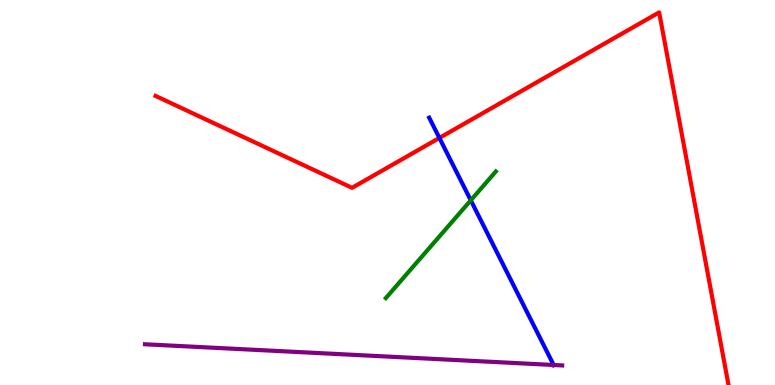[{'lines': ['blue', 'red'], 'intersections': [{'x': 5.67, 'y': 6.42}]}, {'lines': ['green', 'red'], 'intersections': []}, {'lines': ['purple', 'red'], 'intersections': []}, {'lines': ['blue', 'green'], 'intersections': [{'x': 6.07, 'y': 4.8}]}, {'lines': ['blue', 'purple'], 'intersections': [{'x': 7.14, 'y': 0.52}]}, {'lines': ['green', 'purple'], 'intersections': []}]